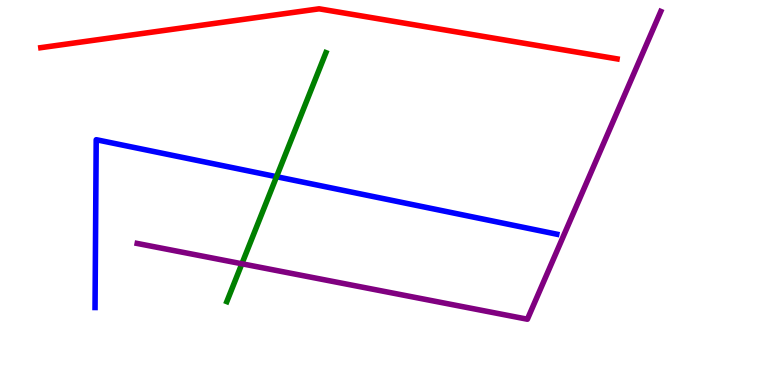[{'lines': ['blue', 'red'], 'intersections': []}, {'lines': ['green', 'red'], 'intersections': []}, {'lines': ['purple', 'red'], 'intersections': []}, {'lines': ['blue', 'green'], 'intersections': [{'x': 3.57, 'y': 5.41}]}, {'lines': ['blue', 'purple'], 'intersections': []}, {'lines': ['green', 'purple'], 'intersections': [{'x': 3.12, 'y': 3.15}]}]